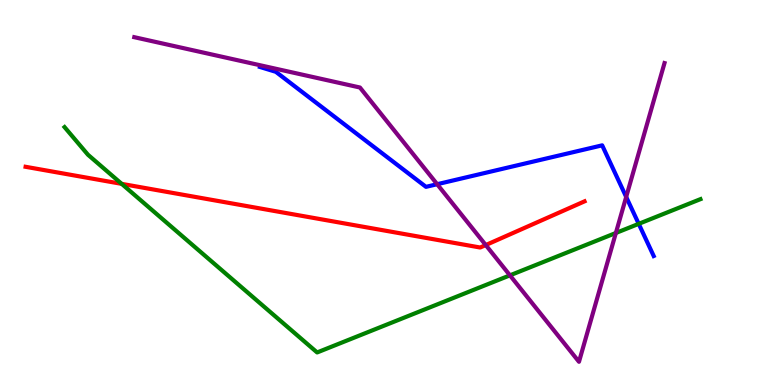[{'lines': ['blue', 'red'], 'intersections': []}, {'lines': ['green', 'red'], 'intersections': [{'x': 1.57, 'y': 5.22}]}, {'lines': ['purple', 'red'], 'intersections': [{'x': 6.27, 'y': 3.64}]}, {'lines': ['blue', 'green'], 'intersections': [{'x': 8.24, 'y': 4.19}]}, {'lines': ['blue', 'purple'], 'intersections': [{'x': 5.64, 'y': 5.22}, {'x': 8.08, 'y': 4.89}]}, {'lines': ['green', 'purple'], 'intersections': [{'x': 6.58, 'y': 2.85}, {'x': 7.95, 'y': 3.95}]}]